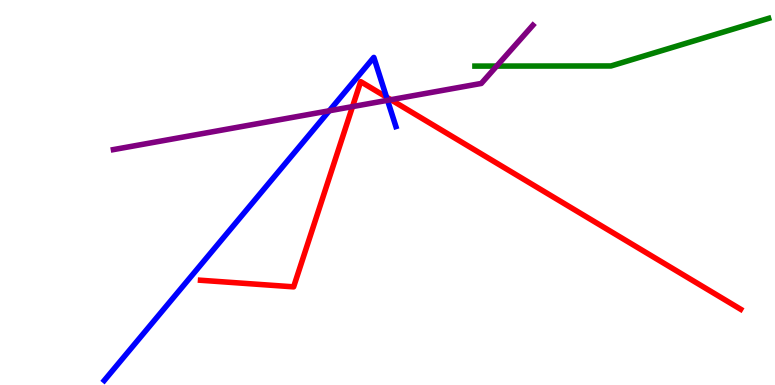[{'lines': ['blue', 'red'], 'intersections': [{'x': 4.99, 'y': 7.48}]}, {'lines': ['green', 'red'], 'intersections': []}, {'lines': ['purple', 'red'], 'intersections': [{'x': 4.55, 'y': 7.23}, {'x': 5.04, 'y': 7.41}]}, {'lines': ['blue', 'green'], 'intersections': []}, {'lines': ['blue', 'purple'], 'intersections': [{'x': 4.25, 'y': 7.12}, {'x': 5.0, 'y': 7.39}]}, {'lines': ['green', 'purple'], 'intersections': [{'x': 6.41, 'y': 8.28}]}]